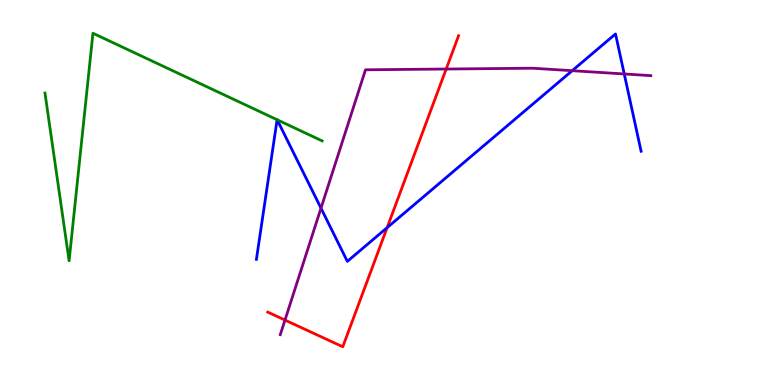[{'lines': ['blue', 'red'], 'intersections': [{'x': 5.0, 'y': 4.09}]}, {'lines': ['green', 'red'], 'intersections': []}, {'lines': ['purple', 'red'], 'intersections': [{'x': 3.68, 'y': 1.69}, {'x': 5.76, 'y': 8.21}]}, {'lines': ['blue', 'green'], 'intersections': [{'x': 3.58, 'y': 6.89}, {'x': 3.58, 'y': 6.89}]}, {'lines': ['blue', 'purple'], 'intersections': [{'x': 4.14, 'y': 4.59}, {'x': 7.38, 'y': 8.16}, {'x': 8.05, 'y': 8.08}]}, {'lines': ['green', 'purple'], 'intersections': []}]